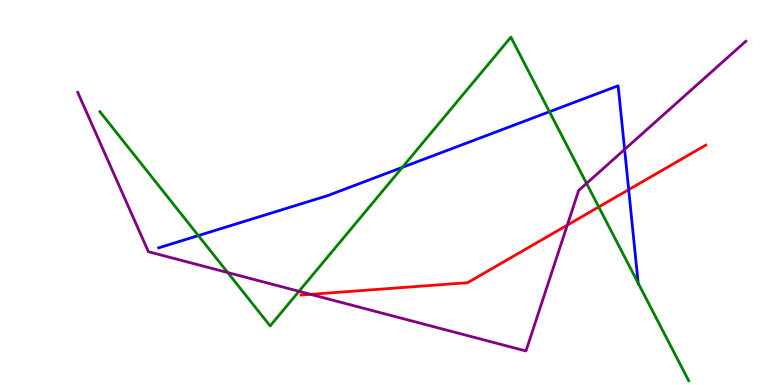[{'lines': ['blue', 'red'], 'intersections': [{'x': 8.11, 'y': 5.07}]}, {'lines': ['green', 'red'], 'intersections': [{'x': 7.73, 'y': 4.62}]}, {'lines': ['purple', 'red'], 'intersections': [{'x': 4.01, 'y': 2.35}, {'x': 7.32, 'y': 4.15}]}, {'lines': ['blue', 'green'], 'intersections': [{'x': 2.56, 'y': 3.88}, {'x': 5.19, 'y': 5.65}, {'x': 7.09, 'y': 7.1}, {'x': 8.23, 'y': 2.65}]}, {'lines': ['blue', 'purple'], 'intersections': [{'x': 8.06, 'y': 6.12}]}, {'lines': ['green', 'purple'], 'intersections': [{'x': 2.94, 'y': 2.92}, {'x': 3.86, 'y': 2.43}, {'x': 7.57, 'y': 5.24}]}]